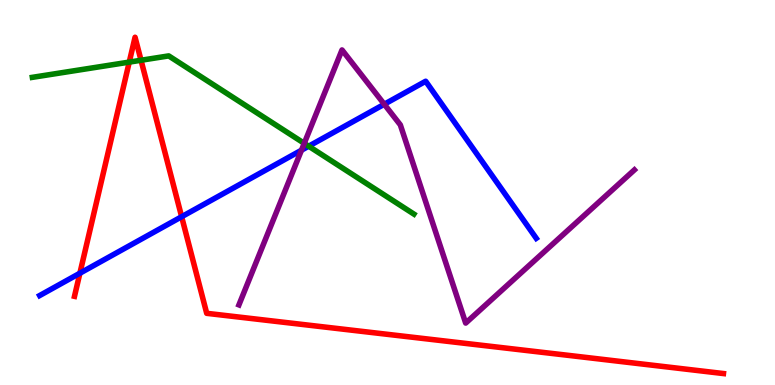[{'lines': ['blue', 'red'], 'intersections': [{'x': 1.03, 'y': 2.9}, {'x': 2.34, 'y': 4.37}]}, {'lines': ['green', 'red'], 'intersections': [{'x': 1.67, 'y': 8.39}, {'x': 1.82, 'y': 8.43}]}, {'lines': ['purple', 'red'], 'intersections': []}, {'lines': ['blue', 'green'], 'intersections': [{'x': 3.98, 'y': 6.2}]}, {'lines': ['blue', 'purple'], 'intersections': [{'x': 3.89, 'y': 6.1}, {'x': 4.96, 'y': 7.29}]}, {'lines': ['green', 'purple'], 'intersections': [{'x': 3.93, 'y': 6.28}]}]